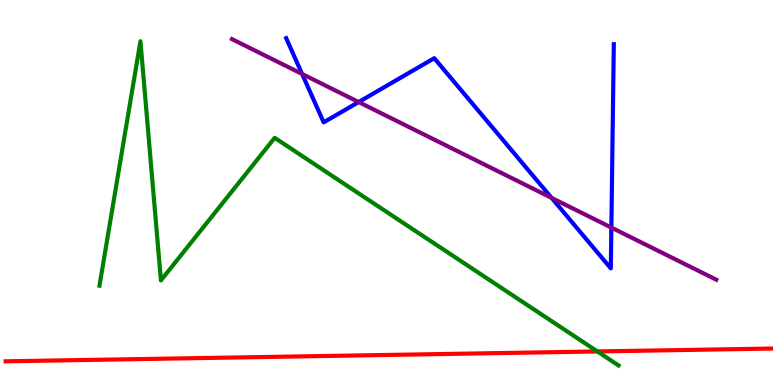[{'lines': ['blue', 'red'], 'intersections': []}, {'lines': ['green', 'red'], 'intersections': [{'x': 7.71, 'y': 0.872}]}, {'lines': ['purple', 'red'], 'intersections': []}, {'lines': ['blue', 'green'], 'intersections': []}, {'lines': ['blue', 'purple'], 'intersections': [{'x': 3.9, 'y': 8.08}, {'x': 4.63, 'y': 7.35}, {'x': 7.12, 'y': 4.86}, {'x': 7.89, 'y': 4.09}]}, {'lines': ['green', 'purple'], 'intersections': []}]